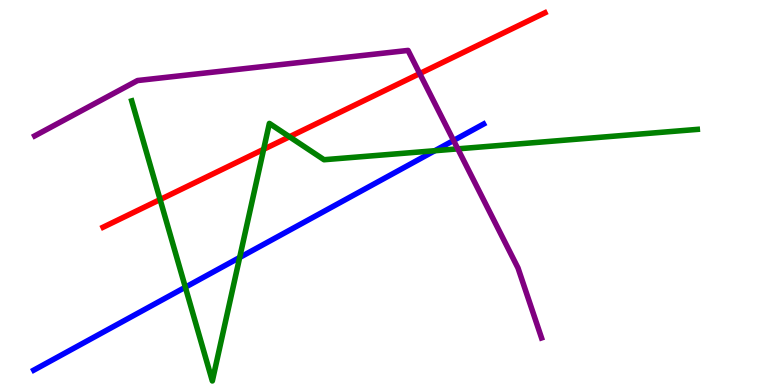[{'lines': ['blue', 'red'], 'intersections': []}, {'lines': ['green', 'red'], 'intersections': [{'x': 2.07, 'y': 4.82}, {'x': 3.4, 'y': 6.12}, {'x': 3.74, 'y': 6.45}]}, {'lines': ['purple', 'red'], 'intersections': [{'x': 5.42, 'y': 8.09}]}, {'lines': ['blue', 'green'], 'intersections': [{'x': 2.39, 'y': 2.54}, {'x': 3.09, 'y': 3.31}, {'x': 5.61, 'y': 6.09}]}, {'lines': ['blue', 'purple'], 'intersections': [{'x': 5.85, 'y': 6.35}]}, {'lines': ['green', 'purple'], 'intersections': [{'x': 5.91, 'y': 6.13}]}]